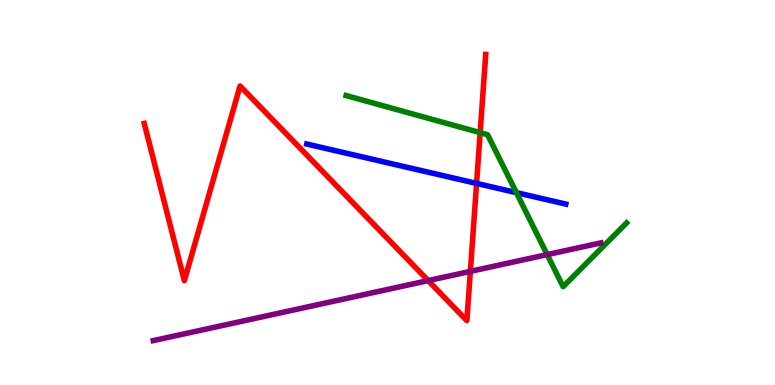[{'lines': ['blue', 'red'], 'intersections': [{'x': 6.15, 'y': 5.24}]}, {'lines': ['green', 'red'], 'intersections': [{'x': 6.2, 'y': 6.55}]}, {'lines': ['purple', 'red'], 'intersections': [{'x': 5.52, 'y': 2.71}, {'x': 6.07, 'y': 2.95}]}, {'lines': ['blue', 'green'], 'intersections': [{'x': 6.66, 'y': 5.0}]}, {'lines': ['blue', 'purple'], 'intersections': []}, {'lines': ['green', 'purple'], 'intersections': [{'x': 7.06, 'y': 3.39}]}]